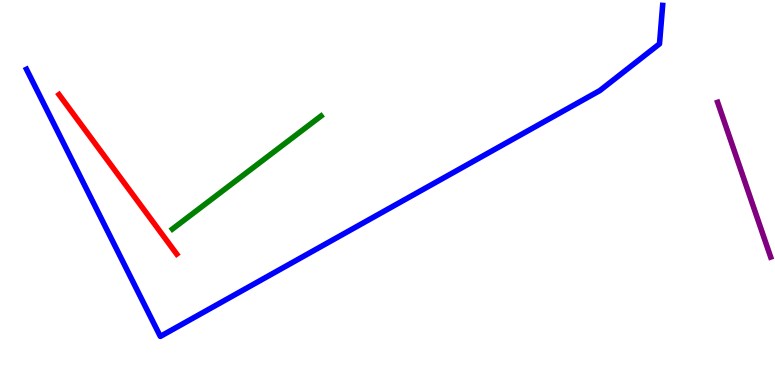[{'lines': ['blue', 'red'], 'intersections': []}, {'lines': ['green', 'red'], 'intersections': []}, {'lines': ['purple', 'red'], 'intersections': []}, {'lines': ['blue', 'green'], 'intersections': []}, {'lines': ['blue', 'purple'], 'intersections': []}, {'lines': ['green', 'purple'], 'intersections': []}]